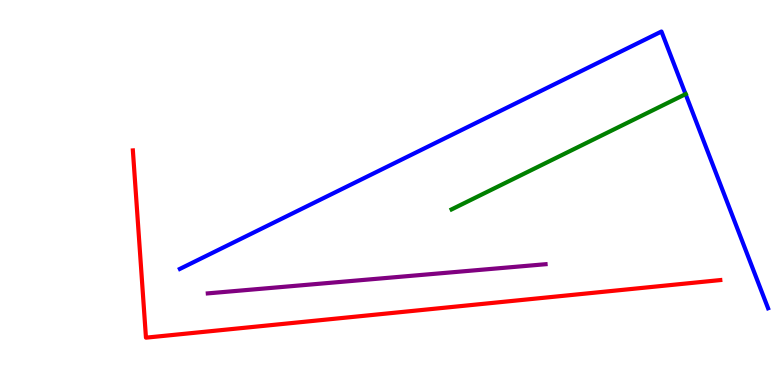[{'lines': ['blue', 'red'], 'intersections': []}, {'lines': ['green', 'red'], 'intersections': []}, {'lines': ['purple', 'red'], 'intersections': []}, {'lines': ['blue', 'green'], 'intersections': [{'x': 8.85, 'y': 7.56}]}, {'lines': ['blue', 'purple'], 'intersections': []}, {'lines': ['green', 'purple'], 'intersections': []}]